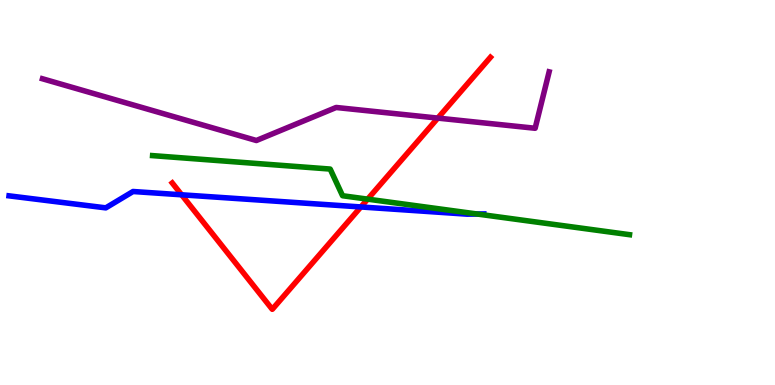[{'lines': ['blue', 'red'], 'intersections': [{'x': 2.34, 'y': 4.94}, {'x': 4.66, 'y': 4.62}]}, {'lines': ['green', 'red'], 'intersections': [{'x': 4.74, 'y': 4.83}]}, {'lines': ['purple', 'red'], 'intersections': [{'x': 5.65, 'y': 6.93}]}, {'lines': ['blue', 'green'], 'intersections': [{'x': 6.16, 'y': 4.44}]}, {'lines': ['blue', 'purple'], 'intersections': []}, {'lines': ['green', 'purple'], 'intersections': []}]